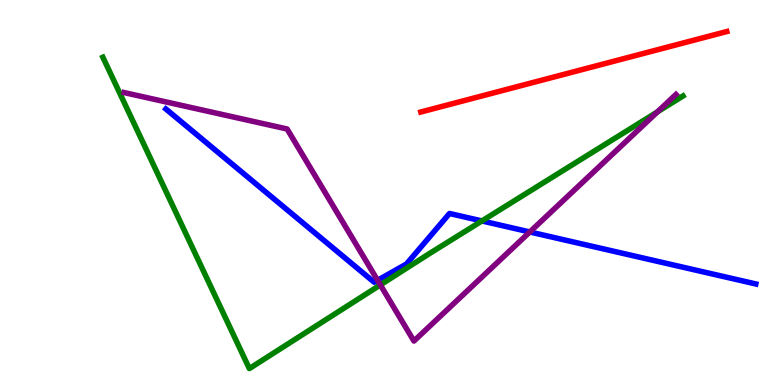[{'lines': ['blue', 'red'], 'intersections': []}, {'lines': ['green', 'red'], 'intersections': []}, {'lines': ['purple', 'red'], 'intersections': []}, {'lines': ['blue', 'green'], 'intersections': [{'x': 6.22, 'y': 4.26}]}, {'lines': ['blue', 'purple'], 'intersections': [{'x': 4.87, 'y': 2.72}, {'x': 6.84, 'y': 3.97}]}, {'lines': ['green', 'purple'], 'intersections': [{'x': 4.91, 'y': 2.6}, {'x': 8.48, 'y': 7.1}]}]